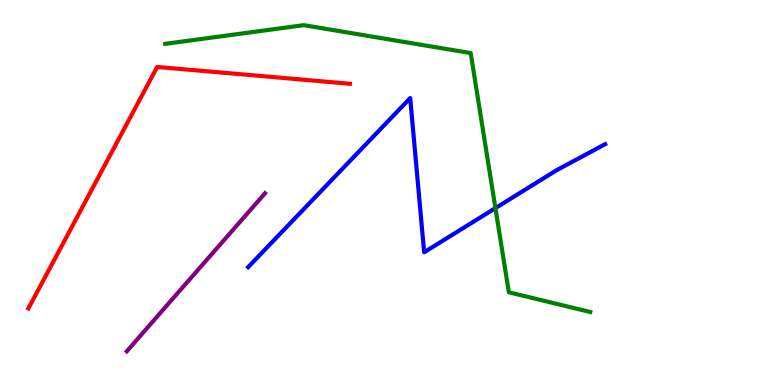[{'lines': ['blue', 'red'], 'intersections': []}, {'lines': ['green', 'red'], 'intersections': []}, {'lines': ['purple', 'red'], 'intersections': []}, {'lines': ['blue', 'green'], 'intersections': [{'x': 6.39, 'y': 4.59}]}, {'lines': ['blue', 'purple'], 'intersections': []}, {'lines': ['green', 'purple'], 'intersections': []}]